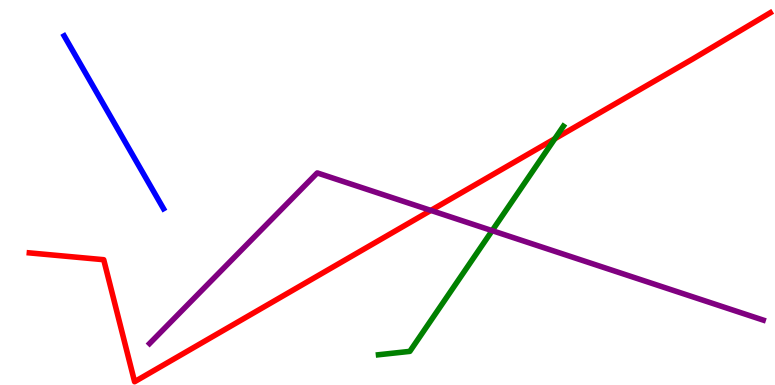[{'lines': ['blue', 'red'], 'intersections': []}, {'lines': ['green', 'red'], 'intersections': [{'x': 7.16, 'y': 6.4}]}, {'lines': ['purple', 'red'], 'intersections': [{'x': 5.56, 'y': 4.53}]}, {'lines': ['blue', 'green'], 'intersections': []}, {'lines': ['blue', 'purple'], 'intersections': []}, {'lines': ['green', 'purple'], 'intersections': [{'x': 6.35, 'y': 4.01}]}]